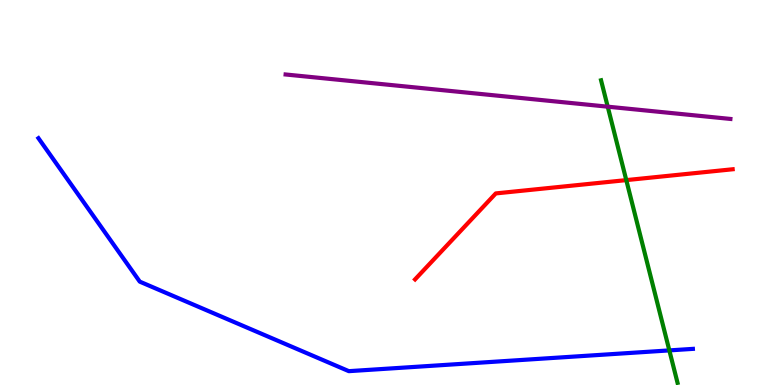[{'lines': ['blue', 'red'], 'intersections': []}, {'lines': ['green', 'red'], 'intersections': [{'x': 8.08, 'y': 5.32}]}, {'lines': ['purple', 'red'], 'intersections': []}, {'lines': ['blue', 'green'], 'intersections': [{'x': 8.64, 'y': 0.899}]}, {'lines': ['blue', 'purple'], 'intersections': []}, {'lines': ['green', 'purple'], 'intersections': [{'x': 7.84, 'y': 7.23}]}]